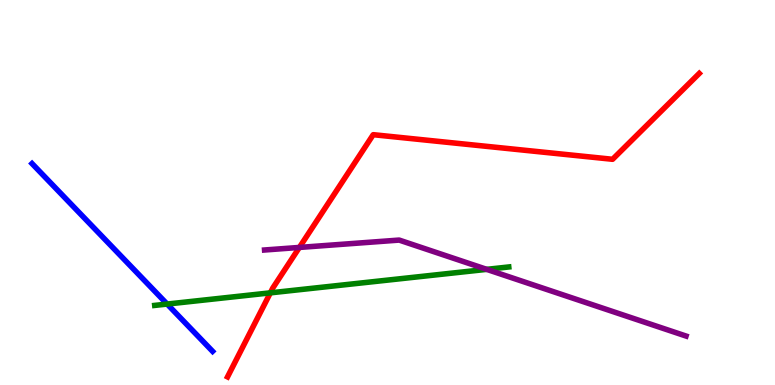[{'lines': ['blue', 'red'], 'intersections': []}, {'lines': ['green', 'red'], 'intersections': [{'x': 3.49, 'y': 2.39}]}, {'lines': ['purple', 'red'], 'intersections': [{'x': 3.86, 'y': 3.57}]}, {'lines': ['blue', 'green'], 'intersections': [{'x': 2.16, 'y': 2.1}]}, {'lines': ['blue', 'purple'], 'intersections': []}, {'lines': ['green', 'purple'], 'intersections': [{'x': 6.28, 'y': 3.0}]}]